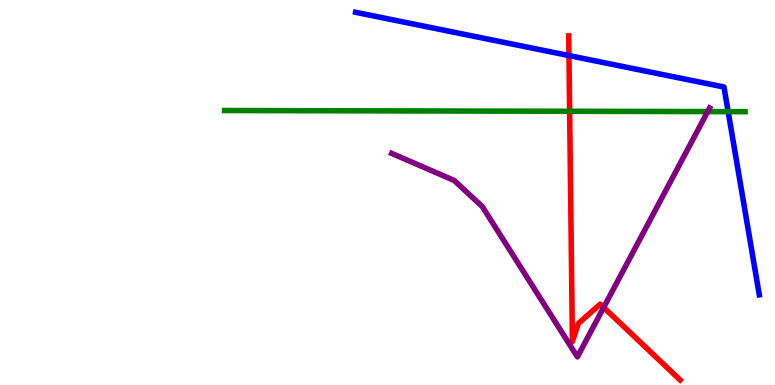[{'lines': ['blue', 'red'], 'intersections': [{'x': 7.34, 'y': 8.56}]}, {'lines': ['green', 'red'], 'intersections': [{'x': 7.35, 'y': 7.11}]}, {'lines': ['purple', 'red'], 'intersections': [{'x': 7.79, 'y': 2.01}]}, {'lines': ['blue', 'green'], 'intersections': [{'x': 9.4, 'y': 7.1}]}, {'lines': ['blue', 'purple'], 'intersections': []}, {'lines': ['green', 'purple'], 'intersections': [{'x': 9.13, 'y': 7.1}]}]